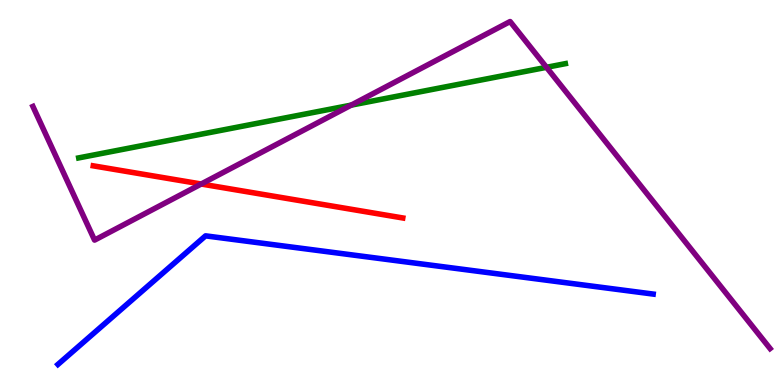[{'lines': ['blue', 'red'], 'intersections': []}, {'lines': ['green', 'red'], 'intersections': []}, {'lines': ['purple', 'red'], 'intersections': [{'x': 2.6, 'y': 5.22}]}, {'lines': ['blue', 'green'], 'intersections': []}, {'lines': ['blue', 'purple'], 'intersections': []}, {'lines': ['green', 'purple'], 'intersections': [{'x': 4.53, 'y': 7.27}, {'x': 7.05, 'y': 8.25}]}]